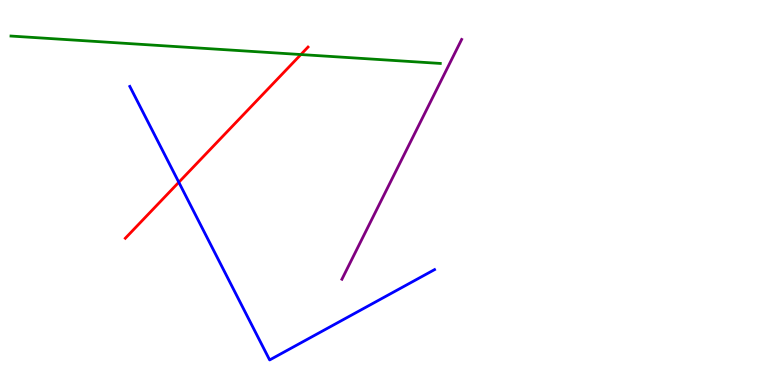[{'lines': ['blue', 'red'], 'intersections': [{'x': 2.31, 'y': 5.27}]}, {'lines': ['green', 'red'], 'intersections': [{'x': 3.88, 'y': 8.58}]}, {'lines': ['purple', 'red'], 'intersections': []}, {'lines': ['blue', 'green'], 'intersections': []}, {'lines': ['blue', 'purple'], 'intersections': []}, {'lines': ['green', 'purple'], 'intersections': []}]